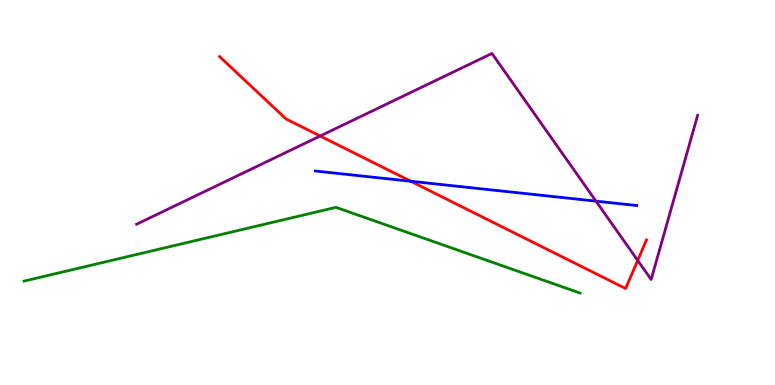[{'lines': ['blue', 'red'], 'intersections': [{'x': 5.3, 'y': 5.29}]}, {'lines': ['green', 'red'], 'intersections': []}, {'lines': ['purple', 'red'], 'intersections': [{'x': 4.13, 'y': 6.47}, {'x': 8.23, 'y': 3.24}]}, {'lines': ['blue', 'green'], 'intersections': []}, {'lines': ['blue', 'purple'], 'intersections': [{'x': 7.69, 'y': 4.78}]}, {'lines': ['green', 'purple'], 'intersections': []}]